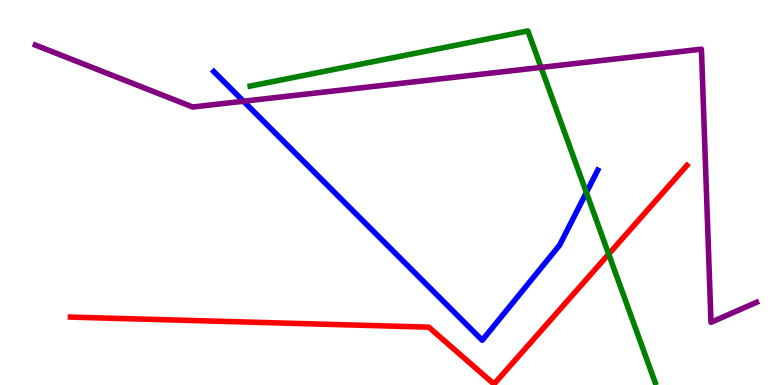[{'lines': ['blue', 'red'], 'intersections': []}, {'lines': ['green', 'red'], 'intersections': [{'x': 7.85, 'y': 3.4}]}, {'lines': ['purple', 'red'], 'intersections': []}, {'lines': ['blue', 'green'], 'intersections': [{'x': 7.57, 'y': 5.0}]}, {'lines': ['blue', 'purple'], 'intersections': [{'x': 3.14, 'y': 7.37}]}, {'lines': ['green', 'purple'], 'intersections': [{'x': 6.98, 'y': 8.25}]}]